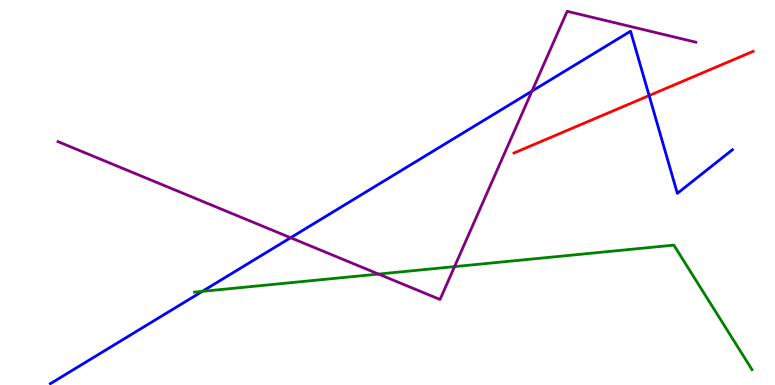[{'lines': ['blue', 'red'], 'intersections': [{'x': 8.38, 'y': 7.52}]}, {'lines': ['green', 'red'], 'intersections': []}, {'lines': ['purple', 'red'], 'intersections': []}, {'lines': ['blue', 'green'], 'intersections': [{'x': 2.61, 'y': 2.43}]}, {'lines': ['blue', 'purple'], 'intersections': [{'x': 3.75, 'y': 3.82}, {'x': 6.86, 'y': 7.63}]}, {'lines': ['green', 'purple'], 'intersections': [{'x': 4.88, 'y': 2.88}, {'x': 5.86, 'y': 3.07}]}]